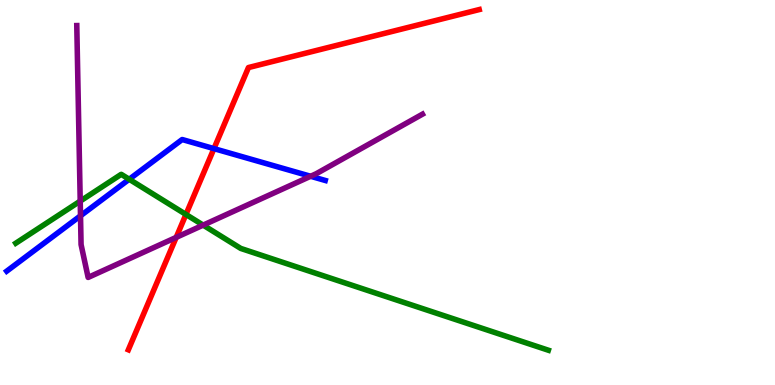[{'lines': ['blue', 'red'], 'intersections': [{'x': 2.76, 'y': 6.14}]}, {'lines': ['green', 'red'], 'intersections': [{'x': 2.4, 'y': 4.43}]}, {'lines': ['purple', 'red'], 'intersections': [{'x': 2.27, 'y': 3.83}]}, {'lines': ['blue', 'green'], 'intersections': [{'x': 1.67, 'y': 5.34}]}, {'lines': ['blue', 'purple'], 'intersections': [{'x': 1.04, 'y': 4.39}, {'x': 4.01, 'y': 5.42}]}, {'lines': ['green', 'purple'], 'intersections': [{'x': 1.04, 'y': 4.78}, {'x': 2.62, 'y': 4.15}]}]